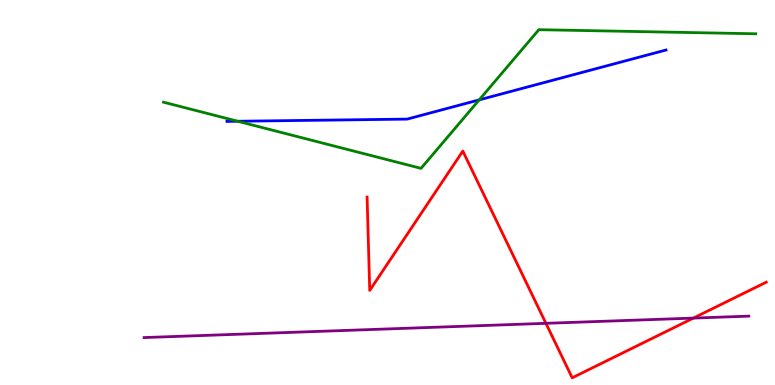[{'lines': ['blue', 'red'], 'intersections': []}, {'lines': ['green', 'red'], 'intersections': []}, {'lines': ['purple', 'red'], 'intersections': [{'x': 7.04, 'y': 1.6}, {'x': 8.95, 'y': 1.74}]}, {'lines': ['blue', 'green'], 'intersections': [{'x': 3.07, 'y': 6.85}, {'x': 6.18, 'y': 7.41}]}, {'lines': ['blue', 'purple'], 'intersections': []}, {'lines': ['green', 'purple'], 'intersections': []}]